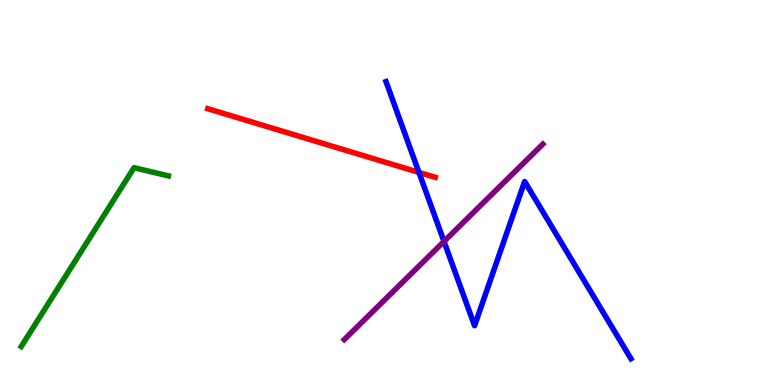[{'lines': ['blue', 'red'], 'intersections': [{'x': 5.41, 'y': 5.52}]}, {'lines': ['green', 'red'], 'intersections': []}, {'lines': ['purple', 'red'], 'intersections': []}, {'lines': ['blue', 'green'], 'intersections': []}, {'lines': ['blue', 'purple'], 'intersections': [{'x': 5.73, 'y': 3.73}]}, {'lines': ['green', 'purple'], 'intersections': []}]